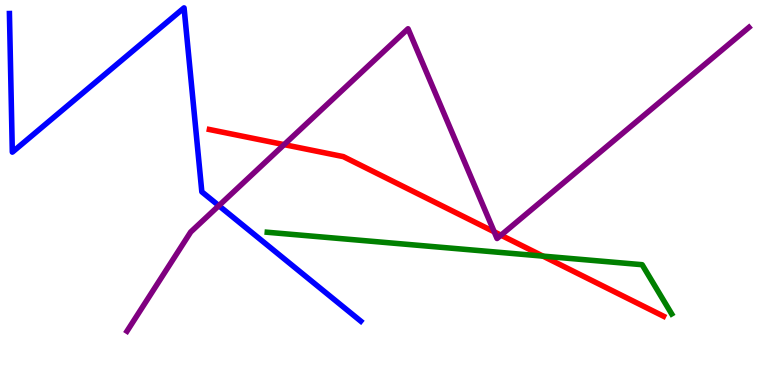[{'lines': ['blue', 'red'], 'intersections': []}, {'lines': ['green', 'red'], 'intersections': [{'x': 7.01, 'y': 3.35}]}, {'lines': ['purple', 'red'], 'intersections': [{'x': 3.67, 'y': 6.24}, {'x': 6.38, 'y': 3.98}, {'x': 6.46, 'y': 3.89}]}, {'lines': ['blue', 'green'], 'intersections': []}, {'lines': ['blue', 'purple'], 'intersections': [{'x': 2.82, 'y': 4.66}]}, {'lines': ['green', 'purple'], 'intersections': []}]